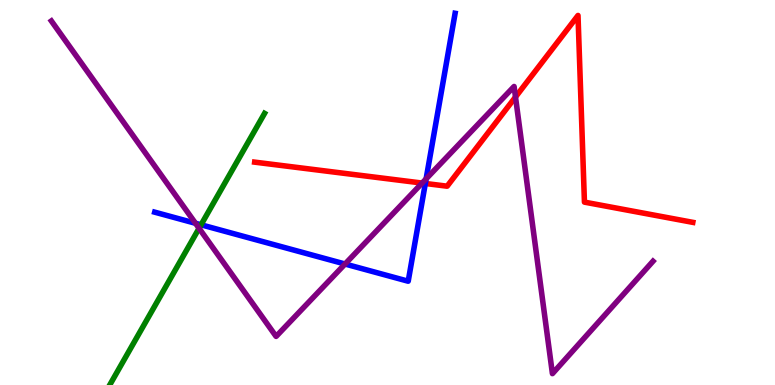[{'lines': ['blue', 'red'], 'intersections': [{'x': 5.49, 'y': 5.23}]}, {'lines': ['green', 'red'], 'intersections': []}, {'lines': ['purple', 'red'], 'intersections': [{'x': 5.45, 'y': 5.24}, {'x': 6.65, 'y': 7.48}]}, {'lines': ['blue', 'green'], 'intersections': [{'x': 2.59, 'y': 4.16}]}, {'lines': ['blue', 'purple'], 'intersections': [{'x': 2.52, 'y': 4.2}, {'x': 4.45, 'y': 3.14}, {'x': 5.5, 'y': 5.35}]}, {'lines': ['green', 'purple'], 'intersections': [{'x': 2.57, 'y': 4.07}]}]